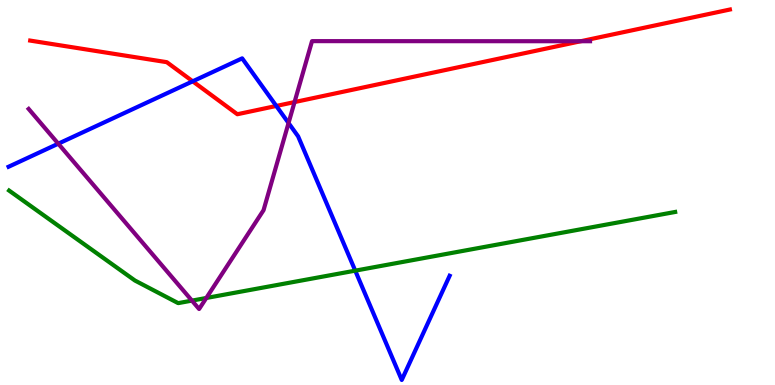[{'lines': ['blue', 'red'], 'intersections': [{'x': 2.49, 'y': 7.89}, {'x': 3.57, 'y': 7.25}]}, {'lines': ['green', 'red'], 'intersections': []}, {'lines': ['purple', 'red'], 'intersections': [{'x': 3.8, 'y': 7.35}, {'x': 7.49, 'y': 8.93}]}, {'lines': ['blue', 'green'], 'intersections': [{'x': 4.58, 'y': 2.97}]}, {'lines': ['blue', 'purple'], 'intersections': [{'x': 0.752, 'y': 6.27}, {'x': 3.72, 'y': 6.8}]}, {'lines': ['green', 'purple'], 'intersections': [{'x': 2.48, 'y': 2.19}, {'x': 2.66, 'y': 2.26}]}]